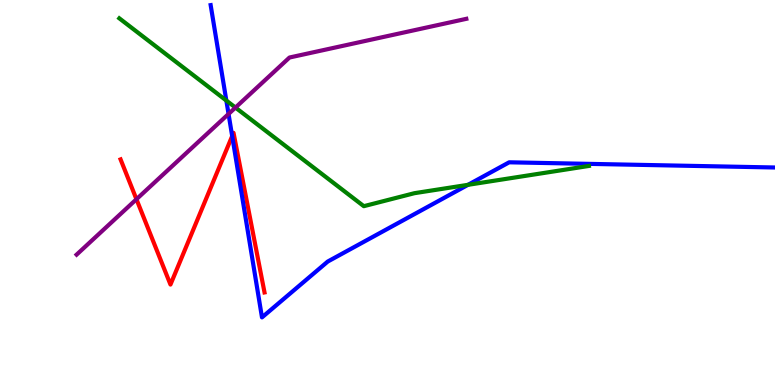[{'lines': ['blue', 'red'], 'intersections': [{'x': 3.0, 'y': 6.47}]}, {'lines': ['green', 'red'], 'intersections': []}, {'lines': ['purple', 'red'], 'intersections': [{'x': 1.76, 'y': 4.83}]}, {'lines': ['blue', 'green'], 'intersections': [{'x': 2.92, 'y': 7.39}, {'x': 6.04, 'y': 5.2}]}, {'lines': ['blue', 'purple'], 'intersections': [{'x': 2.95, 'y': 7.04}]}, {'lines': ['green', 'purple'], 'intersections': [{'x': 3.04, 'y': 7.21}]}]